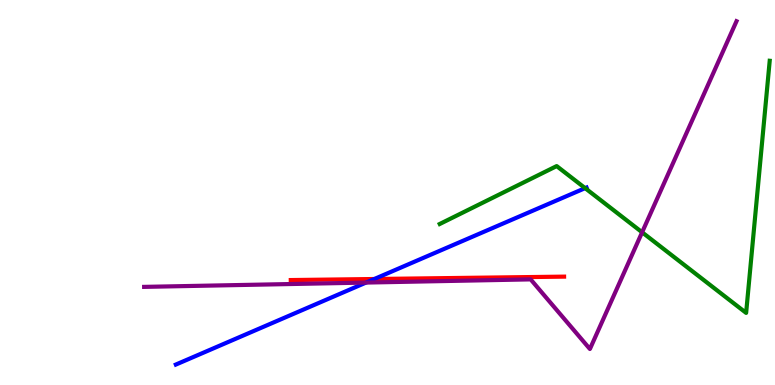[{'lines': ['blue', 'red'], 'intersections': [{'x': 4.83, 'y': 2.75}]}, {'lines': ['green', 'red'], 'intersections': []}, {'lines': ['purple', 'red'], 'intersections': []}, {'lines': ['blue', 'green'], 'intersections': [{'x': 7.55, 'y': 5.11}]}, {'lines': ['blue', 'purple'], 'intersections': [{'x': 4.72, 'y': 2.66}]}, {'lines': ['green', 'purple'], 'intersections': [{'x': 8.29, 'y': 3.97}]}]